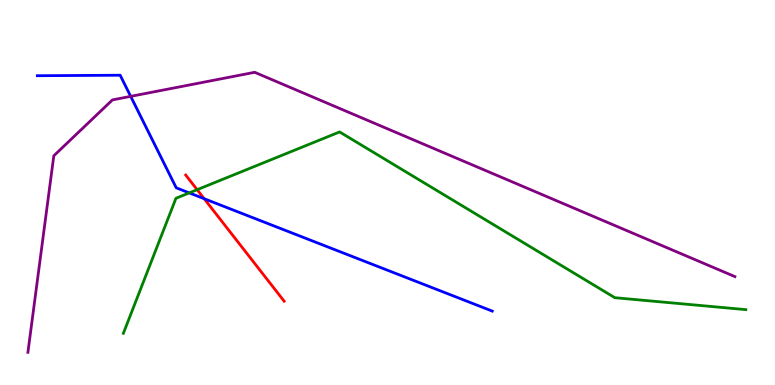[{'lines': ['blue', 'red'], 'intersections': [{'x': 2.63, 'y': 4.84}]}, {'lines': ['green', 'red'], 'intersections': [{'x': 2.54, 'y': 5.07}]}, {'lines': ['purple', 'red'], 'intersections': []}, {'lines': ['blue', 'green'], 'intersections': [{'x': 2.44, 'y': 4.99}]}, {'lines': ['blue', 'purple'], 'intersections': [{'x': 1.69, 'y': 7.5}]}, {'lines': ['green', 'purple'], 'intersections': []}]